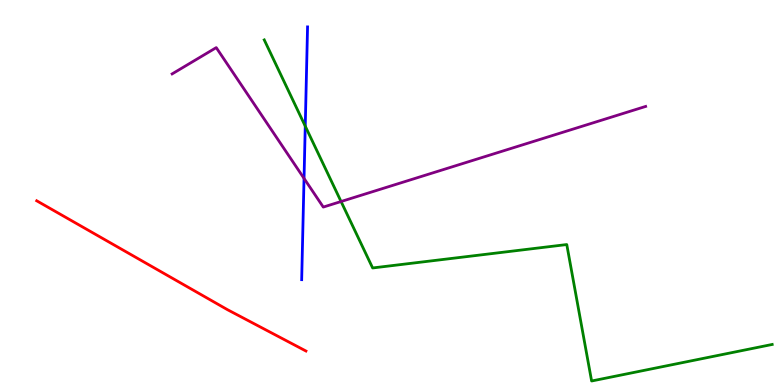[{'lines': ['blue', 'red'], 'intersections': []}, {'lines': ['green', 'red'], 'intersections': []}, {'lines': ['purple', 'red'], 'intersections': []}, {'lines': ['blue', 'green'], 'intersections': [{'x': 3.94, 'y': 6.72}]}, {'lines': ['blue', 'purple'], 'intersections': [{'x': 3.92, 'y': 5.37}]}, {'lines': ['green', 'purple'], 'intersections': [{'x': 4.4, 'y': 4.77}]}]